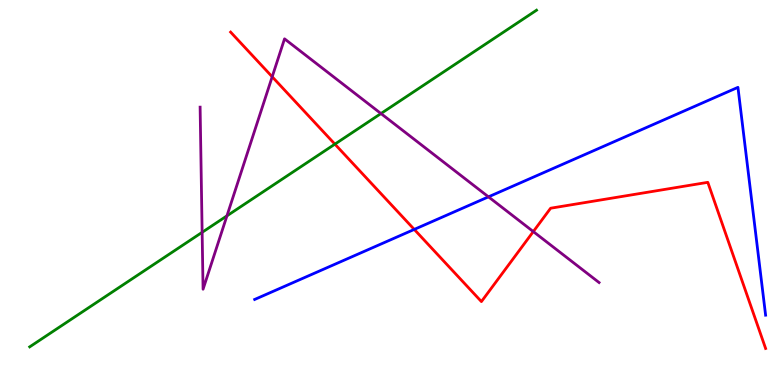[{'lines': ['blue', 'red'], 'intersections': [{'x': 5.35, 'y': 4.04}]}, {'lines': ['green', 'red'], 'intersections': [{'x': 4.32, 'y': 6.26}]}, {'lines': ['purple', 'red'], 'intersections': [{'x': 3.51, 'y': 8.01}, {'x': 6.88, 'y': 3.98}]}, {'lines': ['blue', 'green'], 'intersections': []}, {'lines': ['blue', 'purple'], 'intersections': [{'x': 6.3, 'y': 4.89}]}, {'lines': ['green', 'purple'], 'intersections': [{'x': 2.61, 'y': 3.97}, {'x': 2.93, 'y': 4.39}, {'x': 4.92, 'y': 7.05}]}]